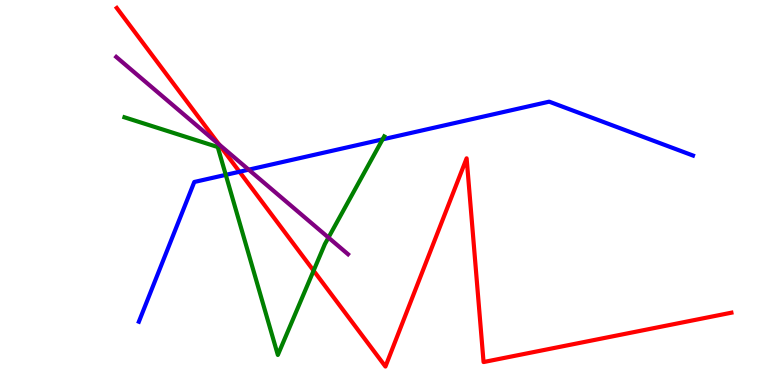[{'lines': ['blue', 'red'], 'intersections': [{'x': 3.09, 'y': 5.54}]}, {'lines': ['green', 'red'], 'intersections': [{'x': 4.05, 'y': 2.97}]}, {'lines': ['purple', 'red'], 'intersections': [{'x': 2.83, 'y': 6.25}]}, {'lines': ['blue', 'green'], 'intersections': [{'x': 2.91, 'y': 5.46}, {'x': 4.94, 'y': 6.38}]}, {'lines': ['blue', 'purple'], 'intersections': [{'x': 3.21, 'y': 5.59}]}, {'lines': ['green', 'purple'], 'intersections': [{'x': 4.24, 'y': 3.83}]}]